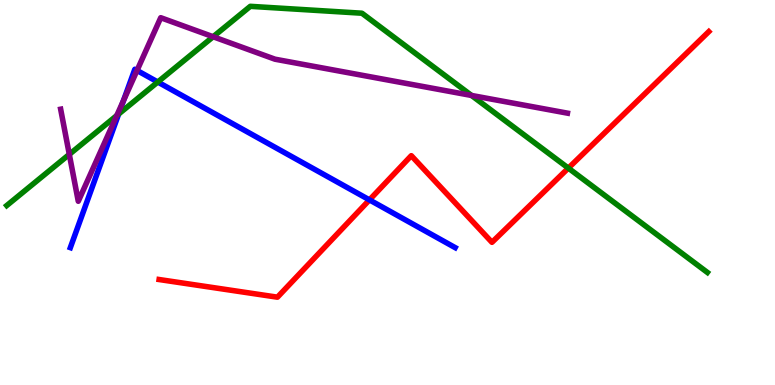[{'lines': ['blue', 'red'], 'intersections': [{'x': 4.77, 'y': 4.81}]}, {'lines': ['green', 'red'], 'intersections': [{'x': 7.33, 'y': 5.63}]}, {'lines': ['purple', 'red'], 'intersections': []}, {'lines': ['blue', 'green'], 'intersections': [{'x': 1.53, 'y': 7.04}, {'x': 2.04, 'y': 7.87}]}, {'lines': ['blue', 'purple'], 'intersections': [{'x': 1.59, 'y': 7.39}, {'x': 1.77, 'y': 8.17}]}, {'lines': ['green', 'purple'], 'intersections': [{'x': 0.894, 'y': 5.99}, {'x': 1.51, 'y': 7.0}, {'x': 2.75, 'y': 9.05}, {'x': 6.08, 'y': 7.52}]}]